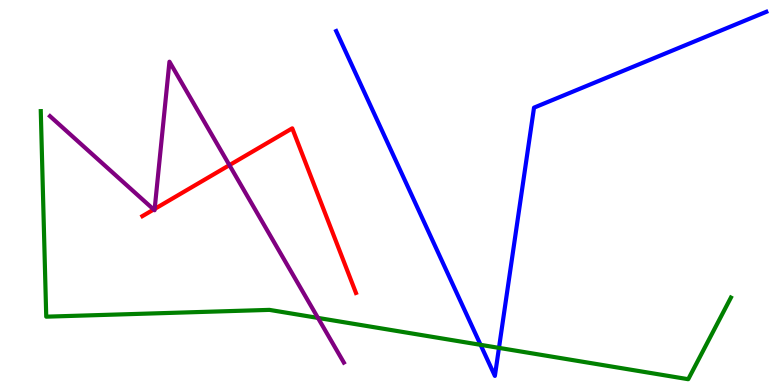[{'lines': ['blue', 'red'], 'intersections': []}, {'lines': ['green', 'red'], 'intersections': []}, {'lines': ['purple', 'red'], 'intersections': [{'x': 1.98, 'y': 4.56}, {'x': 2.0, 'y': 4.57}, {'x': 2.96, 'y': 5.71}]}, {'lines': ['blue', 'green'], 'intersections': [{'x': 6.2, 'y': 1.04}, {'x': 6.44, 'y': 0.964}]}, {'lines': ['blue', 'purple'], 'intersections': []}, {'lines': ['green', 'purple'], 'intersections': [{'x': 4.1, 'y': 1.74}]}]